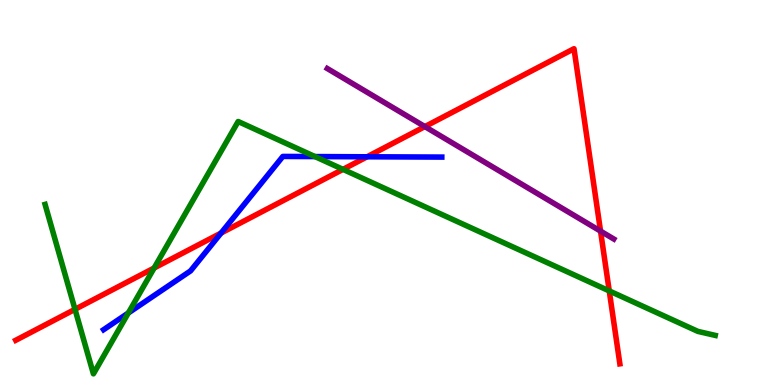[{'lines': ['blue', 'red'], 'intersections': [{'x': 2.85, 'y': 3.95}, {'x': 4.74, 'y': 5.93}]}, {'lines': ['green', 'red'], 'intersections': [{'x': 0.968, 'y': 1.97}, {'x': 1.99, 'y': 3.04}, {'x': 4.43, 'y': 5.6}, {'x': 7.86, 'y': 2.44}]}, {'lines': ['purple', 'red'], 'intersections': [{'x': 5.48, 'y': 6.71}, {'x': 7.75, 'y': 4.0}]}, {'lines': ['blue', 'green'], 'intersections': [{'x': 1.66, 'y': 1.87}, {'x': 4.06, 'y': 5.93}]}, {'lines': ['blue', 'purple'], 'intersections': []}, {'lines': ['green', 'purple'], 'intersections': []}]